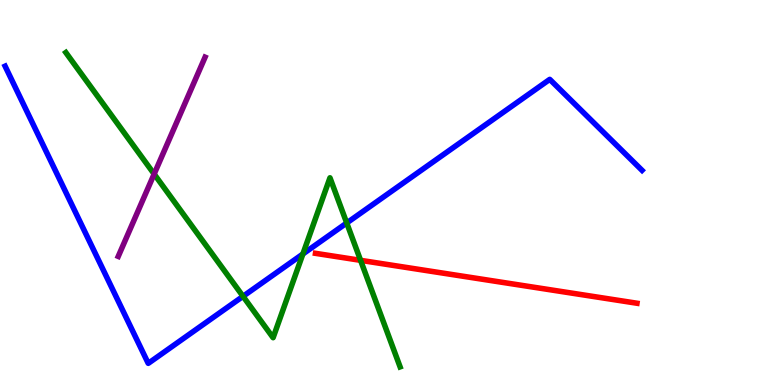[{'lines': ['blue', 'red'], 'intersections': []}, {'lines': ['green', 'red'], 'intersections': [{'x': 4.65, 'y': 3.24}]}, {'lines': ['purple', 'red'], 'intersections': []}, {'lines': ['blue', 'green'], 'intersections': [{'x': 3.14, 'y': 2.3}, {'x': 3.91, 'y': 3.4}, {'x': 4.47, 'y': 4.21}]}, {'lines': ['blue', 'purple'], 'intersections': []}, {'lines': ['green', 'purple'], 'intersections': [{'x': 1.99, 'y': 5.48}]}]